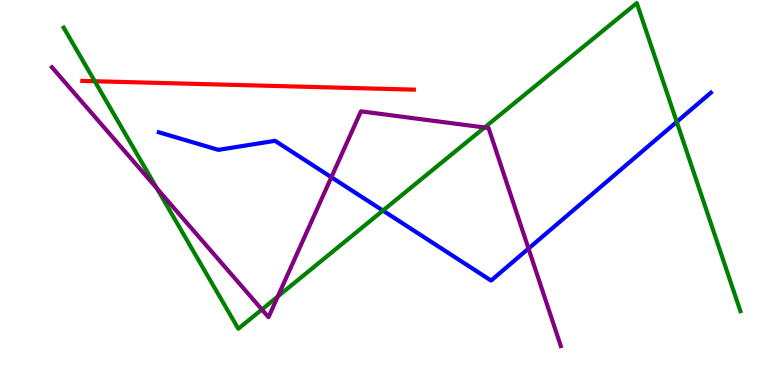[{'lines': ['blue', 'red'], 'intersections': []}, {'lines': ['green', 'red'], 'intersections': [{'x': 1.22, 'y': 7.89}]}, {'lines': ['purple', 'red'], 'intersections': []}, {'lines': ['blue', 'green'], 'intersections': [{'x': 4.94, 'y': 4.53}, {'x': 8.73, 'y': 6.83}]}, {'lines': ['blue', 'purple'], 'intersections': [{'x': 4.28, 'y': 5.4}, {'x': 6.82, 'y': 3.54}]}, {'lines': ['green', 'purple'], 'intersections': [{'x': 2.02, 'y': 5.11}, {'x': 3.38, 'y': 1.96}, {'x': 3.58, 'y': 2.3}, {'x': 6.25, 'y': 6.69}]}]